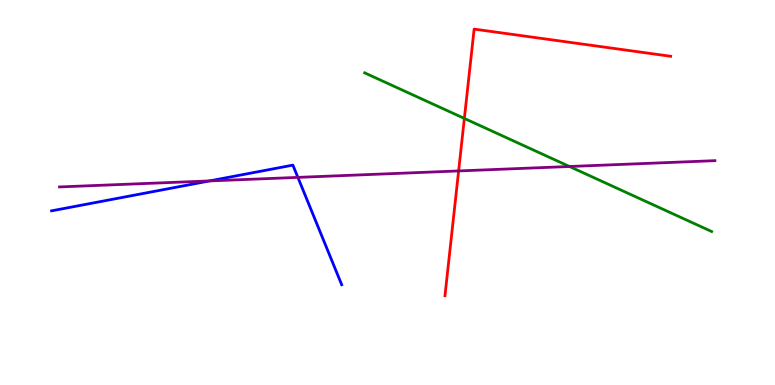[{'lines': ['blue', 'red'], 'intersections': []}, {'lines': ['green', 'red'], 'intersections': [{'x': 5.99, 'y': 6.92}]}, {'lines': ['purple', 'red'], 'intersections': [{'x': 5.92, 'y': 5.56}]}, {'lines': ['blue', 'green'], 'intersections': []}, {'lines': ['blue', 'purple'], 'intersections': [{'x': 2.7, 'y': 5.3}, {'x': 3.84, 'y': 5.39}]}, {'lines': ['green', 'purple'], 'intersections': [{'x': 7.35, 'y': 5.68}]}]